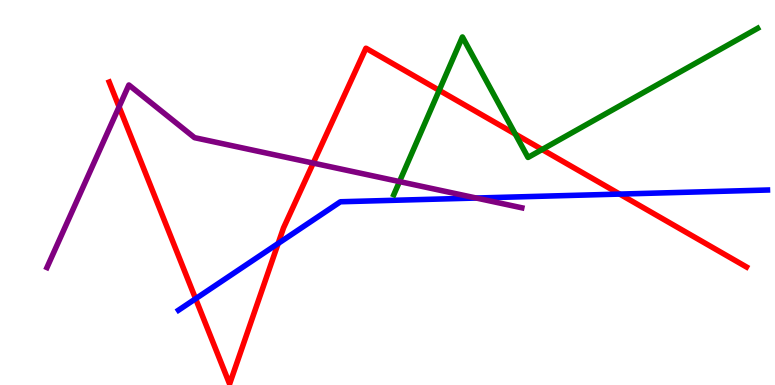[{'lines': ['blue', 'red'], 'intersections': [{'x': 2.52, 'y': 2.24}, {'x': 3.59, 'y': 3.68}, {'x': 8.0, 'y': 4.96}]}, {'lines': ['green', 'red'], 'intersections': [{'x': 5.67, 'y': 7.65}, {'x': 6.65, 'y': 6.52}, {'x': 7.0, 'y': 6.12}]}, {'lines': ['purple', 'red'], 'intersections': [{'x': 1.54, 'y': 7.23}, {'x': 4.04, 'y': 5.76}]}, {'lines': ['blue', 'green'], 'intersections': []}, {'lines': ['blue', 'purple'], 'intersections': [{'x': 6.15, 'y': 4.86}]}, {'lines': ['green', 'purple'], 'intersections': [{'x': 5.15, 'y': 5.28}]}]